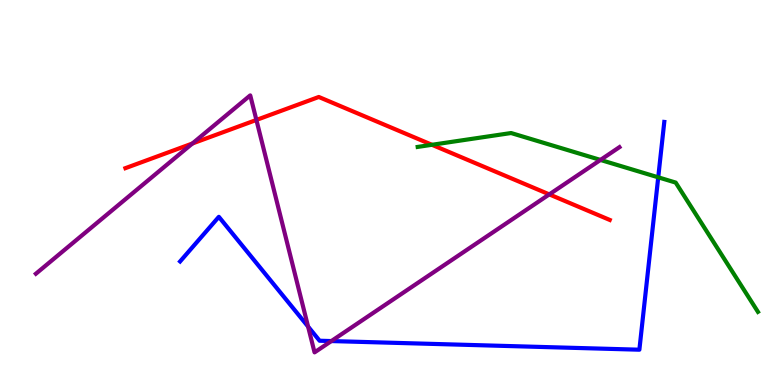[{'lines': ['blue', 'red'], 'intersections': []}, {'lines': ['green', 'red'], 'intersections': [{'x': 5.57, 'y': 6.24}]}, {'lines': ['purple', 'red'], 'intersections': [{'x': 2.48, 'y': 6.27}, {'x': 3.31, 'y': 6.88}, {'x': 7.09, 'y': 4.95}]}, {'lines': ['blue', 'green'], 'intersections': [{'x': 8.49, 'y': 5.39}]}, {'lines': ['blue', 'purple'], 'intersections': [{'x': 3.98, 'y': 1.52}, {'x': 4.28, 'y': 1.14}]}, {'lines': ['green', 'purple'], 'intersections': [{'x': 7.75, 'y': 5.85}]}]